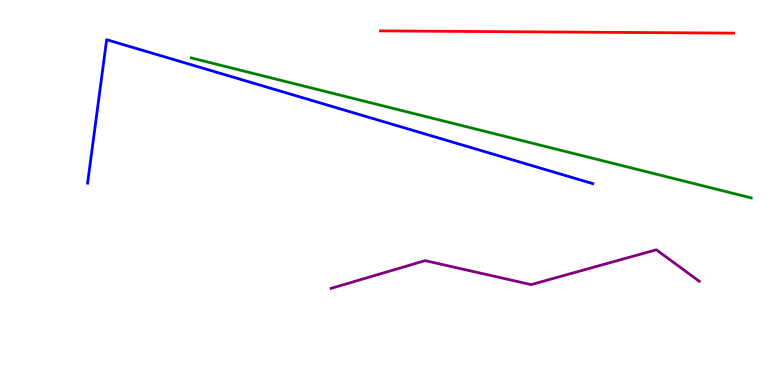[{'lines': ['blue', 'red'], 'intersections': []}, {'lines': ['green', 'red'], 'intersections': []}, {'lines': ['purple', 'red'], 'intersections': []}, {'lines': ['blue', 'green'], 'intersections': []}, {'lines': ['blue', 'purple'], 'intersections': []}, {'lines': ['green', 'purple'], 'intersections': []}]